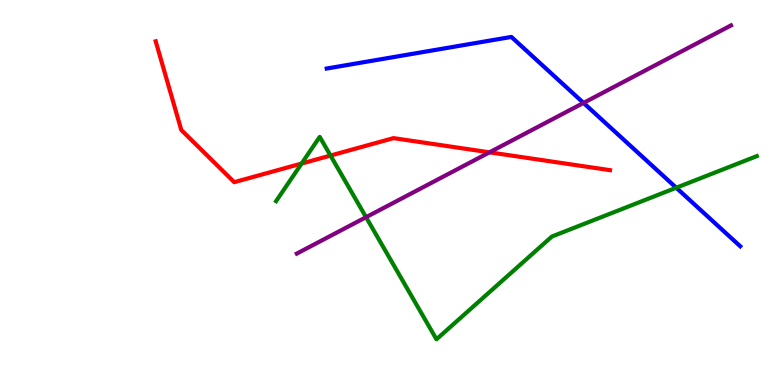[{'lines': ['blue', 'red'], 'intersections': []}, {'lines': ['green', 'red'], 'intersections': [{'x': 3.89, 'y': 5.75}, {'x': 4.26, 'y': 5.96}]}, {'lines': ['purple', 'red'], 'intersections': [{'x': 6.32, 'y': 6.04}]}, {'lines': ['blue', 'green'], 'intersections': [{'x': 8.73, 'y': 5.12}]}, {'lines': ['blue', 'purple'], 'intersections': [{'x': 7.53, 'y': 7.33}]}, {'lines': ['green', 'purple'], 'intersections': [{'x': 4.72, 'y': 4.36}]}]